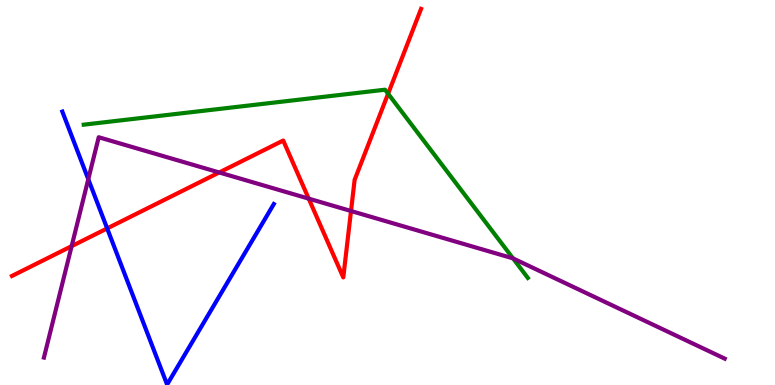[{'lines': ['blue', 'red'], 'intersections': [{'x': 1.38, 'y': 4.07}]}, {'lines': ['green', 'red'], 'intersections': [{'x': 5.01, 'y': 7.57}]}, {'lines': ['purple', 'red'], 'intersections': [{'x': 0.924, 'y': 3.61}, {'x': 2.83, 'y': 5.52}, {'x': 3.98, 'y': 4.84}, {'x': 4.53, 'y': 4.52}]}, {'lines': ['blue', 'green'], 'intersections': []}, {'lines': ['blue', 'purple'], 'intersections': [{'x': 1.14, 'y': 5.35}]}, {'lines': ['green', 'purple'], 'intersections': [{'x': 6.62, 'y': 3.29}]}]